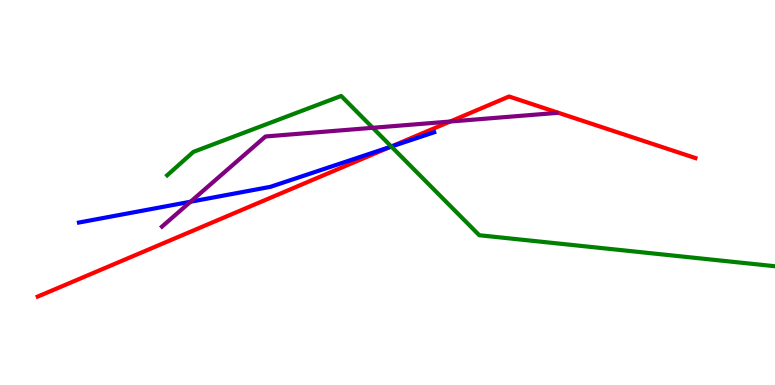[{'lines': ['blue', 'red'], 'intersections': [{'x': 5.04, 'y': 6.19}]}, {'lines': ['green', 'red'], 'intersections': [{'x': 5.05, 'y': 6.19}]}, {'lines': ['purple', 'red'], 'intersections': [{'x': 5.81, 'y': 6.84}]}, {'lines': ['blue', 'green'], 'intersections': [{'x': 5.05, 'y': 6.19}]}, {'lines': ['blue', 'purple'], 'intersections': [{'x': 2.46, 'y': 4.76}]}, {'lines': ['green', 'purple'], 'intersections': [{'x': 4.81, 'y': 6.68}]}]